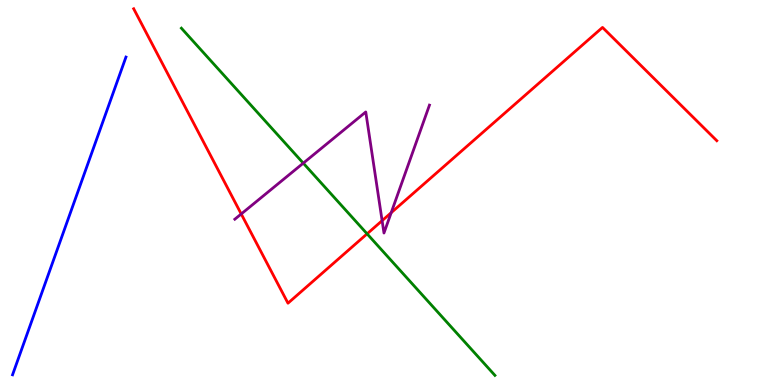[{'lines': ['blue', 'red'], 'intersections': []}, {'lines': ['green', 'red'], 'intersections': [{'x': 4.74, 'y': 3.93}]}, {'lines': ['purple', 'red'], 'intersections': [{'x': 3.11, 'y': 4.44}, {'x': 4.93, 'y': 4.27}, {'x': 5.05, 'y': 4.48}]}, {'lines': ['blue', 'green'], 'intersections': []}, {'lines': ['blue', 'purple'], 'intersections': []}, {'lines': ['green', 'purple'], 'intersections': [{'x': 3.91, 'y': 5.76}]}]